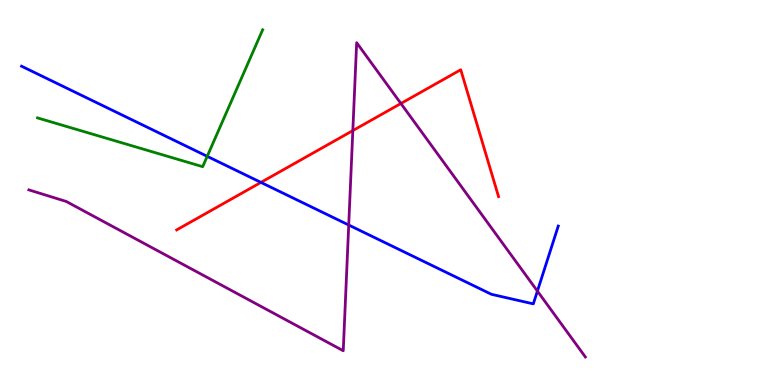[{'lines': ['blue', 'red'], 'intersections': [{'x': 3.37, 'y': 5.26}]}, {'lines': ['green', 'red'], 'intersections': []}, {'lines': ['purple', 'red'], 'intersections': [{'x': 4.55, 'y': 6.61}, {'x': 5.17, 'y': 7.31}]}, {'lines': ['blue', 'green'], 'intersections': [{'x': 2.67, 'y': 5.94}]}, {'lines': ['blue', 'purple'], 'intersections': [{'x': 4.5, 'y': 4.16}, {'x': 6.93, 'y': 2.44}]}, {'lines': ['green', 'purple'], 'intersections': []}]